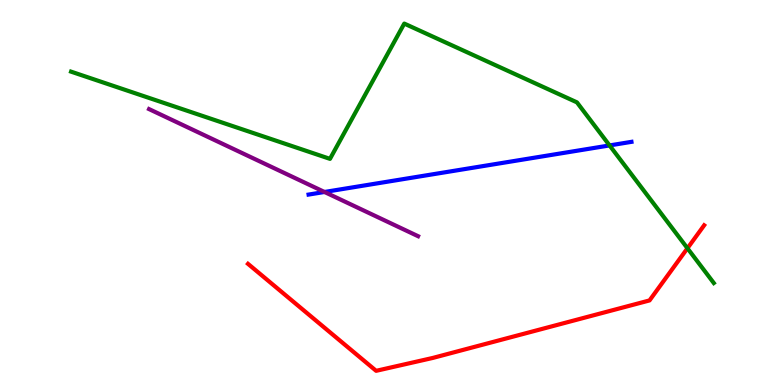[{'lines': ['blue', 'red'], 'intersections': []}, {'lines': ['green', 'red'], 'intersections': [{'x': 8.87, 'y': 3.55}]}, {'lines': ['purple', 'red'], 'intersections': []}, {'lines': ['blue', 'green'], 'intersections': [{'x': 7.87, 'y': 6.22}]}, {'lines': ['blue', 'purple'], 'intersections': [{'x': 4.19, 'y': 5.01}]}, {'lines': ['green', 'purple'], 'intersections': []}]